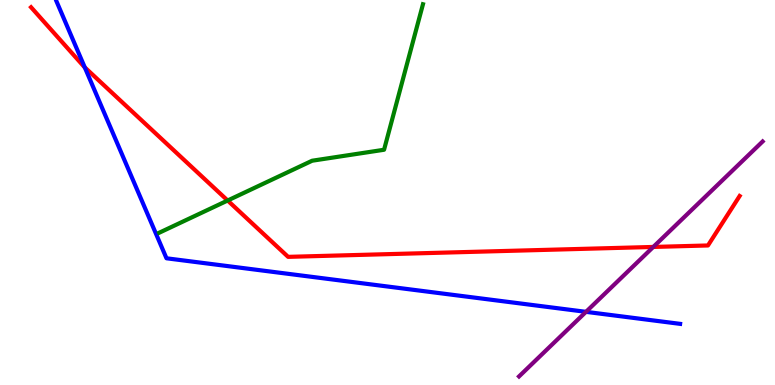[{'lines': ['blue', 'red'], 'intersections': [{'x': 1.09, 'y': 8.25}]}, {'lines': ['green', 'red'], 'intersections': [{'x': 2.94, 'y': 4.79}]}, {'lines': ['purple', 'red'], 'intersections': [{'x': 8.43, 'y': 3.59}]}, {'lines': ['blue', 'green'], 'intersections': []}, {'lines': ['blue', 'purple'], 'intersections': [{'x': 7.56, 'y': 1.9}]}, {'lines': ['green', 'purple'], 'intersections': []}]